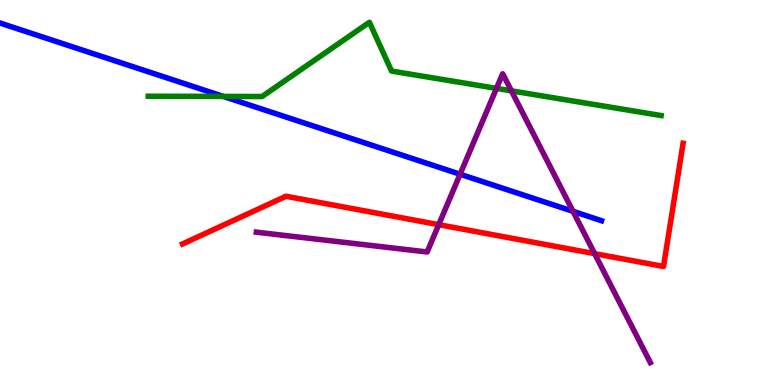[{'lines': ['blue', 'red'], 'intersections': []}, {'lines': ['green', 'red'], 'intersections': []}, {'lines': ['purple', 'red'], 'intersections': [{'x': 5.66, 'y': 4.16}, {'x': 7.67, 'y': 3.41}]}, {'lines': ['blue', 'green'], 'intersections': [{'x': 2.88, 'y': 7.5}]}, {'lines': ['blue', 'purple'], 'intersections': [{'x': 5.94, 'y': 5.47}, {'x': 7.39, 'y': 4.51}]}, {'lines': ['green', 'purple'], 'intersections': [{'x': 6.41, 'y': 7.7}, {'x': 6.6, 'y': 7.64}]}]